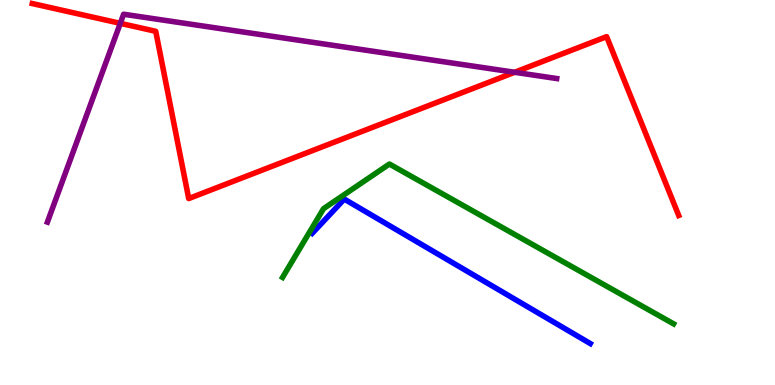[{'lines': ['blue', 'red'], 'intersections': []}, {'lines': ['green', 'red'], 'intersections': []}, {'lines': ['purple', 'red'], 'intersections': [{'x': 1.55, 'y': 9.39}, {'x': 6.64, 'y': 8.12}]}, {'lines': ['blue', 'green'], 'intersections': []}, {'lines': ['blue', 'purple'], 'intersections': []}, {'lines': ['green', 'purple'], 'intersections': []}]